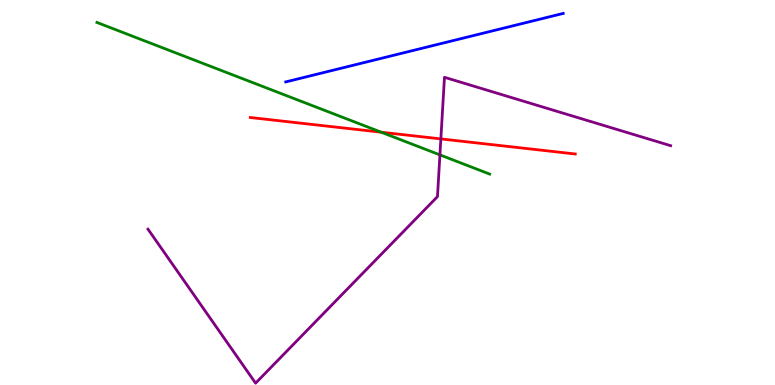[{'lines': ['blue', 'red'], 'intersections': []}, {'lines': ['green', 'red'], 'intersections': [{'x': 4.92, 'y': 6.57}]}, {'lines': ['purple', 'red'], 'intersections': [{'x': 5.69, 'y': 6.39}]}, {'lines': ['blue', 'green'], 'intersections': []}, {'lines': ['blue', 'purple'], 'intersections': []}, {'lines': ['green', 'purple'], 'intersections': [{'x': 5.68, 'y': 5.98}]}]